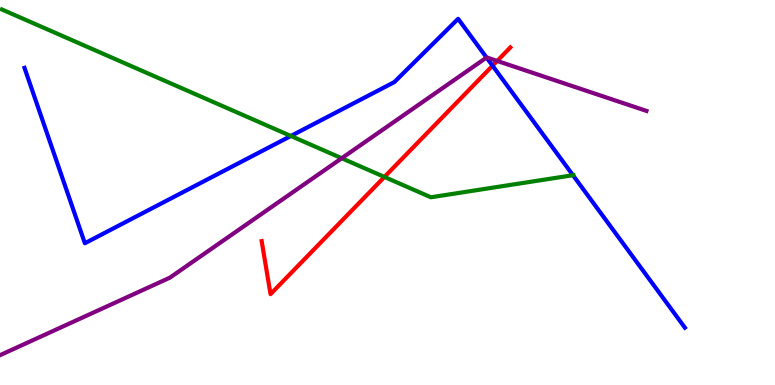[{'lines': ['blue', 'red'], 'intersections': [{'x': 6.36, 'y': 8.29}]}, {'lines': ['green', 'red'], 'intersections': [{'x': 4.96, 'y': 5.4}]}, {'lines': ['purple', 'red'], 'intersections': [{'x': 6.42, 'y': 8.42}]}, {'lines': ['blue', 'green'], 'intersections': [{'x': 3.75, 'y': 6.47}, {'x': 7.39, 'y': 5.45}]}, {'lines': ['blue', 'purple'], 'intersections': [{'x': 6.28, 'y': 8.51}]}, {'lines': ['green', 'purple'], 'intersections': [{'x': 4.41, 'y': 5.89}]}]